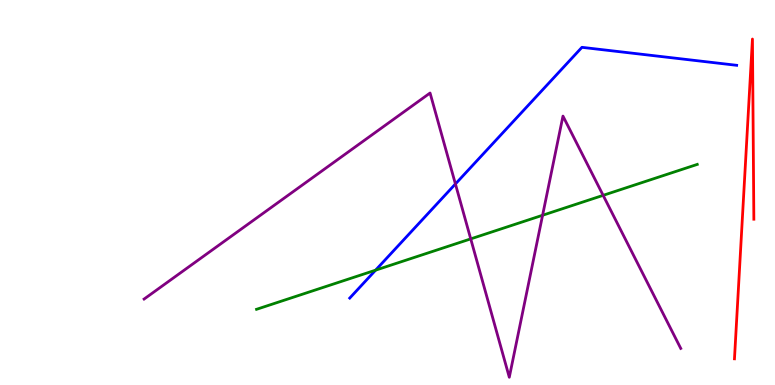[{'lines': ['blue', 'red'], 'intersections': []}, {'lines': ['green', 'red'], 'intersections': []}, {'lines': ['purple', 'red'], 'intersections': []}, {'lines': ['blue', 'green'], 'intersections': [{'x': 4.85, 'y': 2.98}]}, {'lines': ['blue', 'purple'], 'intersections': [{'x': 5.88, 'y': 5.22}]}, {'lines': ['green', 'purple'], 'intersections': [{'x': 6.07, 'y': 3.8}, {'x': 7.0, 'y': 4.41}, {'x': 7.78, 'y': 4.93}]}]